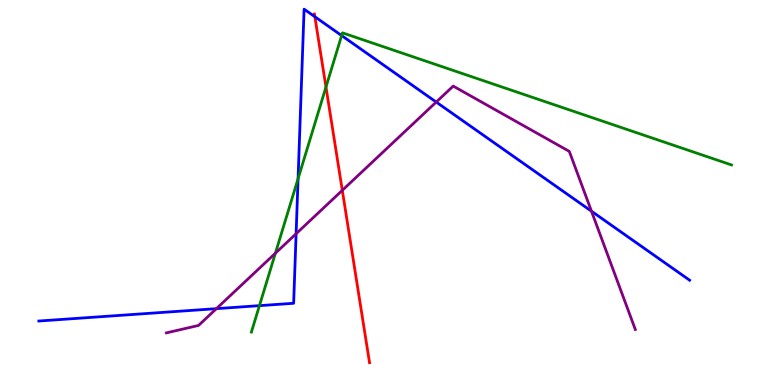[{'lines': ['blue', 'red'], 'intersections': [{'x': 4.06, 'y': 9.57}]}, {'lines': ['green', 'red'], 'intersections': [{'x': 4.21, 'y': 7.74}]}, {'lines': ['purple', 'red'], 'intersections': [{'x': 4.42, 'y': 5.06}]}, {'lines': ['blue', 'green'], 'intersections': [{'x': 3.35, 'y': 2.06}, {'x': 3.85, 'y': 5.36}, {'x': 4.41, 'y': 9.08}]}, {'lines': ['blue', 'purple'], 'intersections': [{'x': 2.79, 'y': 1.98}, {'x': 3.82, 'y': 3.93}, {'x': 5.63, 'y': 7.35}, {'x': 7.63, 'y': 4.51}]}, {'lines': ['green', 'purple'], 'intersections': [{'x': 3.55, 'y': 3.42}]}]